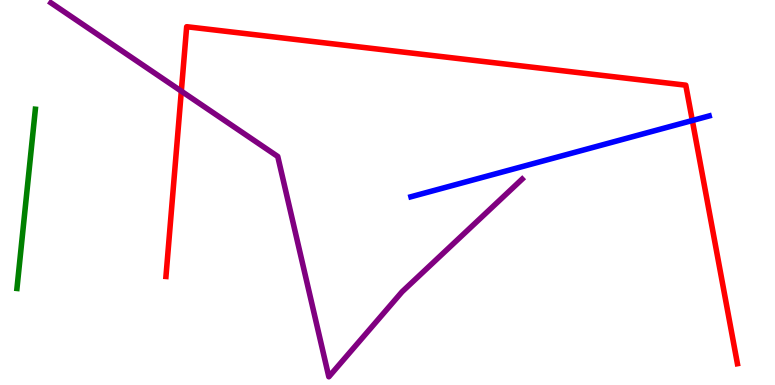[{'lines': ['blue', 'red'], 'intersections': [{'x': 8.93, 'y': 6.87}]}, {'lines': ['green', 'red'], 'intersections': []}, {'lines': ['purple', 'red'], 'intersections': [{'x': 2.34, 'y': 7.63}]}, {'lines': ['blue', 'green'], 'intersections': []}, {'lines': ['blue', 'purple'], 'intersections': []}, {'lines': ['green', 'purple'], 'intersections': []}]